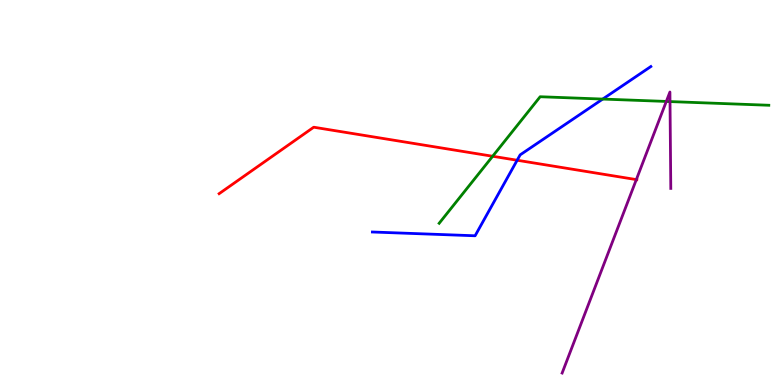[{'lines': ['blue', 'red'], 'intersections': [{'x': 6.67, 'y': 5.84}]}, {'lines': ['green', 'red'], 'intersections': [{'x': 6.36, 'y': 5.94}]}, {'lines': ['purple', 'red'], 'intersections': [{'x': 8.21, 'y': 5.34}]}, {'lines': ['blue', 'green'], 'intersections': [{'x': 7.78, 'y': 7.43}]}, {'lines': ['blue', 'purple'], 'intersections': []}, {'lines': ['green', 'purple'], 'intersections': [{'x': 8.6, 'y': 7.37}, {'x': 8.65, 'y': 7.36}]}]